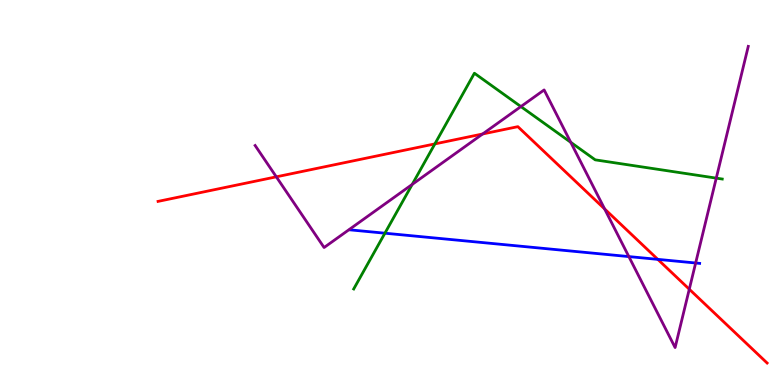[{'lines': ['blue', 'red'], 'intersections': [{'x': 8.49, 'y': 3.26}]}, {'lines': ['green', 'red'], 'intersections': [{'x': 5.61, 'y': 6.26}]}, {'lines': ['purple', 'red'], 'intersections': [{'x': 3.57, 'y': 5.41}, {'x': 6.23, 'y': 6.52}, {'x': 7.8, 'y': 4.57}, {'x': 8.89, 'y': 2.49}]}, {'lines': ['blue', 'green'], 'intersections': [{'x': 4.97, 'y': 3.94}]}, {'lines': ['blue', 'purple'], 'intersections': [{'x': 8.11, 'y': 3.34}, {'x': 8.98, 'y': 3.17}]}, {'lines': ['green', 'purple'], 'intersections': [{'x': 5.32, 'y': 5.21}, {'x': 6.72, 'y': 7.23}, {'x': 7.36, 'y': 6.3}, {'x': 9.24, 'y': 5.37}]}]